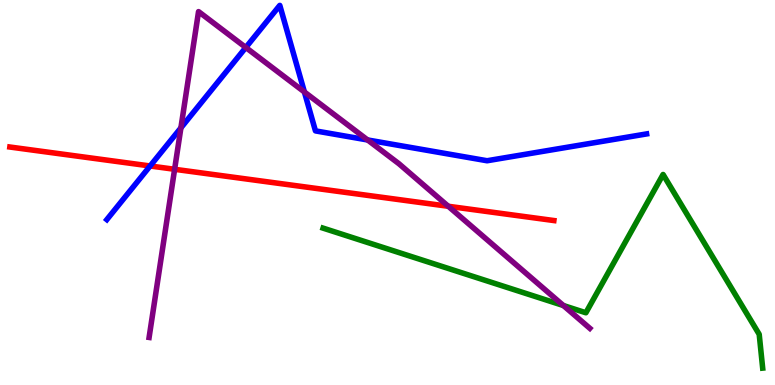[{'lines': ['blue', 'red'], 'intersections': [{'x': 1.94, 'y': 5.69}]}, {'lines': ['green', 'red'], 'intersections': []}, {'lines': ['purple', 'red'], 'intersections': [{'x': 2.25, 'y': 5.6}, {'x': 5.78, 'y': 4.64}]}, {'lines': ['blue', 'green'], 'intersections': []}, {'lines': ['blue', 'purple'], 'intersections': [{'x': 2.33, 'y': 6.68}, {'x': 3.17, 'y': 8.77}, {'x': 3.93, 'y': 7.61}, {'x': 4.74, 'y': 6.36}]}, {'lines': ['green', 'purple'], 'intersections': [{'x': 7.27, 'y': 2.06}]}]